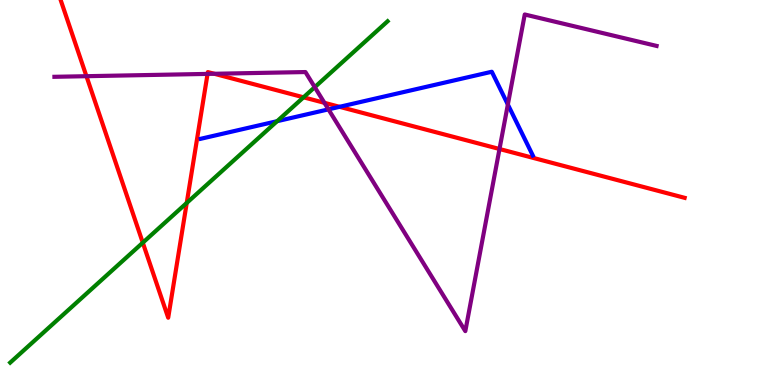[{'lines': ['blue', 'red'], 'intersections': [{'x': 4.38, 'y': 7.23}]}, {'lines': ['green', 'red'], 'intersections': [{'x': 1.84, 'y': 3.7}, {'x': 2.41, 'y': 4.73}, {'x': 3.92, 'y': 7.47}]}, {'lines': ['purple', 'red'], 'intersections': [{'x': 1.12, 'y': 8.02}, {'x': 2.68, 'y': 8.08}, {'x': 2.76, 'y': 8.08}, {'x': 4.19, 'y': 7.33}, {'x': 6.45, 'y': 6.13}]}, {'lines': ['blue', 'green'], 'intersections': [{'x': 3.58, 'y': 6.85}]}, {'lines': ['blue', 'purple'], 'intersections': [{'x': 4.24, 'y': 7.16}, {'x': 6.55, 'y': 7.29}]}, {'lines': ['green', 'purple'], 'intersections': [{'x': 4.06, 'y': 7.74}]}]